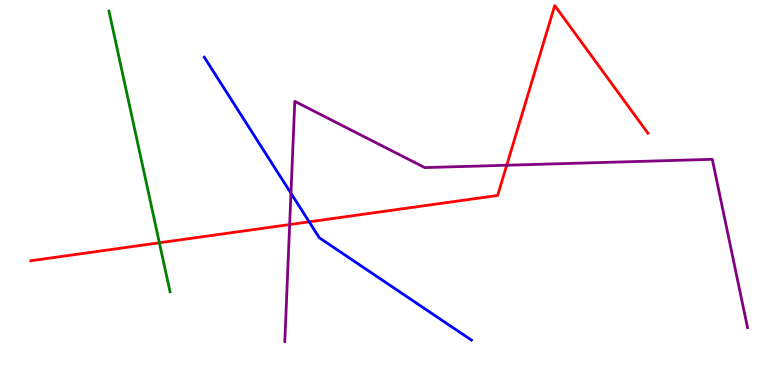[{'lines': ['blue', 'red'], 'intersections': [{'x': 3.99, 'y': 4.24}]}, {'lines': ['green', 'red'], 'intersections': [{'x': 2.06, 'y': 3.69}]}, {'lines': ['purple', 'red'], 'intersections': [{'x': 3.74, 'y': 4.17}, {'x': 6.54, 'y': 5.71}]}, {'lines': ['blue', 'green'], 'intersections': []}, {'lines': ['blue', 'purple'], 'intersections': [{'x': 3.75, 'y': 4.98}]}, {'lines': ['green', 'purple'], 'intersections': []}]